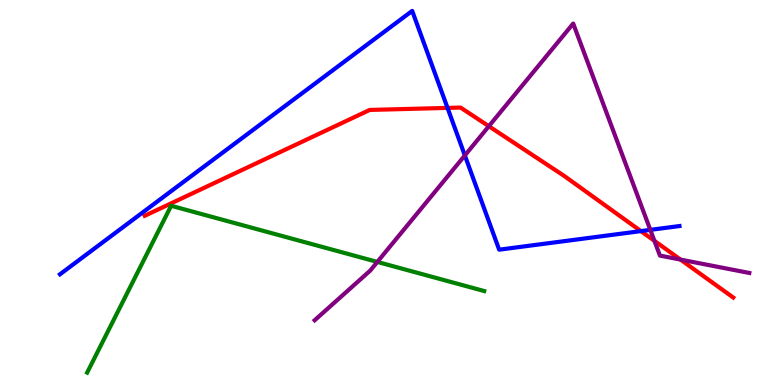[{'lines': ['blue', 'red'], 'intersections': [{'x': 5.77, 'y': 7.2}, {'x': 8.27, 'y': 4.0}]}, {'lines': ['green', 'red'], 'intersections': []}, {'lines': ['purple', 'red'], 'intersections': [{'x': 6.31, 'y': 6.72}, {'x': 8.44, 'y': 3.74}, {'x': 8.78, 'y': 3.26}]}, {'lines': ['blue', 'green'], 'intersections': []}, {'lines': ['blue', 'purple'], 'intersections': [{'x': 6.0, 'y': 5.96}, {'x': 8.39, 'y': 4.03}]}, {'lines': ['green', 'purple'], 'intersections': [{'x': 4.87, 'y': 3.2}]}]